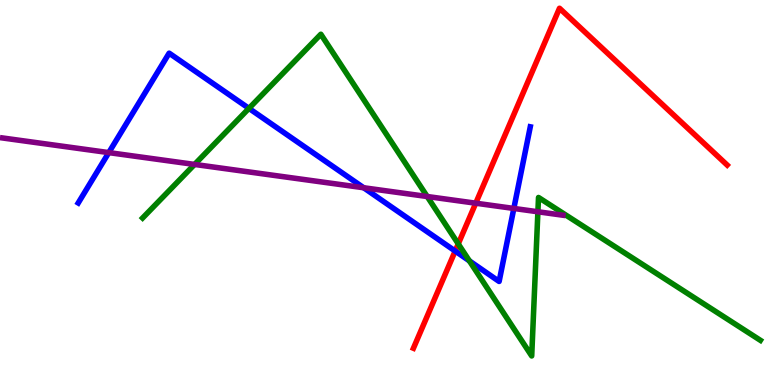[{'lines': ['blue', 'red'], 'intersections': [{'x': 5.87, 'y': 3.48}]}, {'lines': ['green', 'red'], 'intersections': [{'x': 5.91, 'y': 3.67}]}, {'lines': ['purple', 'red'], 'intersections': [{'x': 6.14, 'y': 4.72}]}, {'lines': ['blue', 'green'], 'intersections': [{'x': 3.21, 'y': 7.19}, {'x': 6.06, 'y': 3.22}]}, {'lines': ['blue', 'purple'], 'intersections': [{'x': 1.4, 'y': 6.04}, {'x': 4.69, 'y': 5.12}, {'x': 6.63, 'y': 4.59}]}, {'lines': ['green', 'purple'], 'intersections': [{'x': 2.51, 'y': 5.73}, {'x': 5.51, 'y': 4.9}, {'x': 6.94, 'y': 4.5}]}]